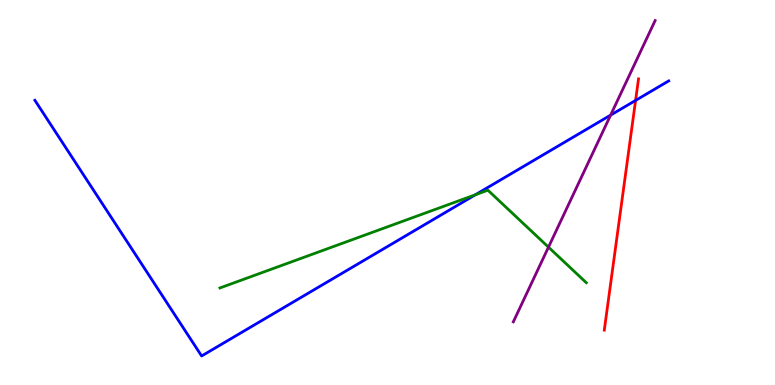[{'lines': ['blue', 'red'], 'intersections': [{'x': 8.2, 'y': 7.39}]}, {'lines': ['green', 'red'], 'intersections': []}, {'lines': ['purple', 'red'], 'intersections': []}, {'lines': ['blue', 'green'], 'intersections': [{'x': 6.13, 'y': 4.94}]}, {'lines': ['blue', 'purple'], 'intersections': [{'x': 7.88, 'y': 7.01}]}, {'lines': ['green', 'purple'], 'intersections': [{'x': 7.08, 'y': 3.58}]}]